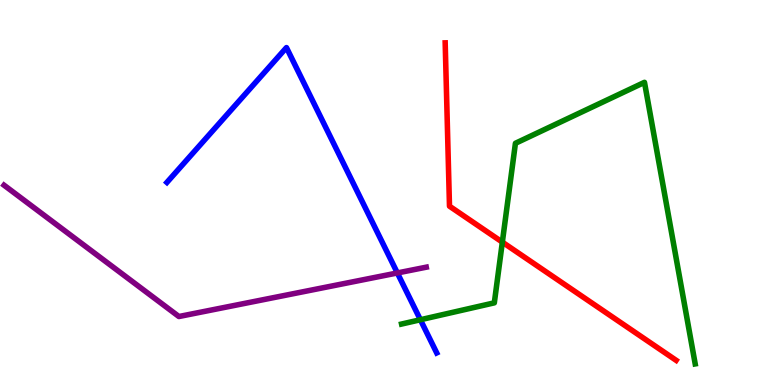[{'lines': ['blue', 'red'], 'intersections': []}, {'lines': ['green', 'red'], 'intersections': [{'x': 6.48, 'y': 3.71}]}, {'lines': ['purple', 'red'], 'intersections': []}, {'lines': ['blue', 'green'], 'intersections': [{'x': 5.42, 'y': 1.7}]}, {'lines': ['blue', 'purple'], 'intersections': [{'x': 5.13, 'y': 2.91}]}, {'lines': ['green', 'purple'], 'intersections': []}]